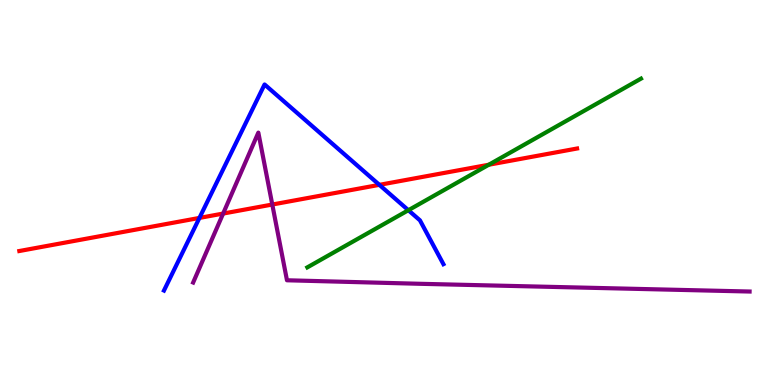[{'lines': ['blue', 'red'], 'intersections': [{'x': 2.57, 'y': 4.34}, {'x': 4.9, 'y': 5.2}]}, {'lines': ['green', 'red'], 'intersections': [{'x': 6.31, 'y': 5.72}]}, {'lines': ['purple', 'red'], 'intersections': [{'x': 2.88, 'y': 4.45}, {'x': 3.51, 'y': 4.69}]}, {'lines': ['blue', 'green'], 'intersections': [{'x': 5.27, 'y': 4.54}]}, {'lines': ['blue', 'purple'], 'intersections': []}, {'lines': ['green', 'purple'], 'intersections': []}]